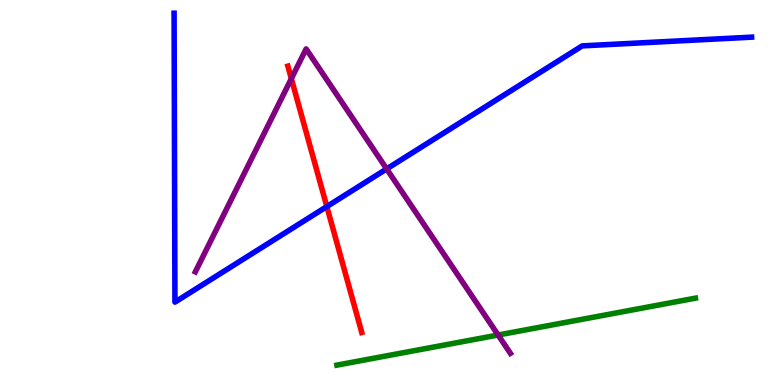[{'lines': ['blue', 'red'], 'intersections': [{'x': 4.22, 'y': 4.63}]}, {'lines': ['green', 'red'], 'intersections': []}, {'lines': ['purple', 'red'], 'intersections': [{'x': 3.76, 'y': 7.96}]}, {'lines': ['blue', 'green'], 'intersections': []}, {'lines': ['blue', 'purple'], 'intersections': [{'x': 4.99, 'y': 5.61}]}, {'lines': ['green', 'purple'], 'intersections': [{'x': 6.43, 'y': 1.3}]}]